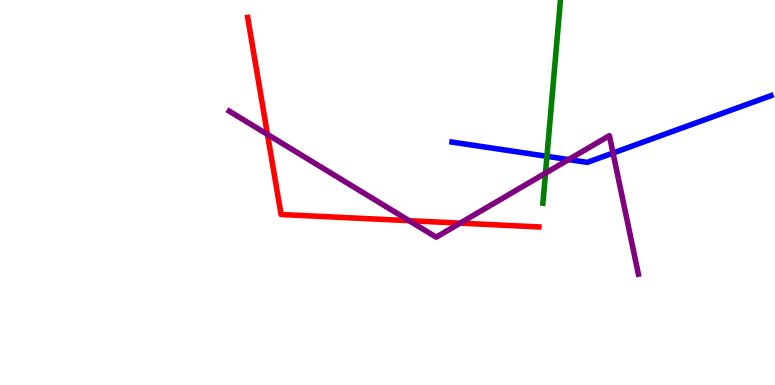[{'lines': ['blue', 'red'], 'intersections': []}, {'lines': ['green', 'red'], 'intersections': []}, {'lines': ['purple', 'red'], 'intersections': [{'x': 3.45, 'y': 6.51}, {'x': 5.28, 'y': 4.27}, {'x': 5.94, 'y': 4.2}]}, {'lines': ['blue', 'green'], 'intersections': [{'x': 7.06, 'y': 5.94}]}, {'lines': ['blue', 'purple'], 'intersections': [{'x': 7.34, 'y': 5.86}, {'x': 7.91, 'y': 6.03}]}, {'lines': ['green', 'purple'], 'intersections': [{'x': 7.04, 'y': 5.5}]}]